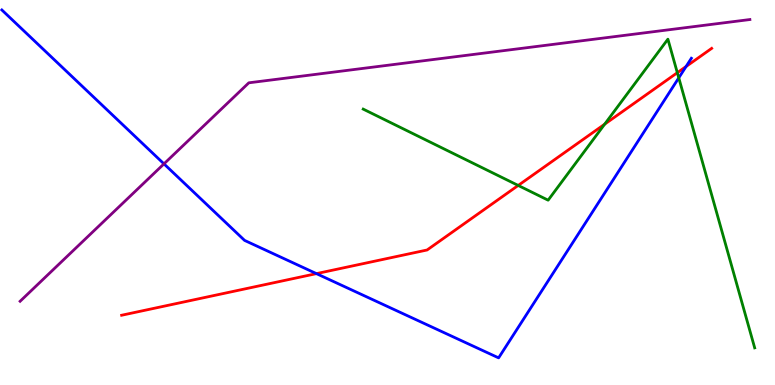[{'lines': ['blue', 'red'], 'intersections': [{'x': 4.08, 'y': 2.89}, {'x': 8.85, 'y': 8.27}]}, {'lines': ['green', 'red'], 'intersections': [{'x': 6.69, 'y': 5.18}, {'x': 7.8, 'y': 6.77}, {'x': 8.74, 'y': 8.11}]}, {'lines': ['purple', 'red'], 'intersections': []}, {'lines': ['blue', 'green'], 'intersections': [{'x': 8.76, 'y': 7.98}]}, {'lines': ['blue', 'purple'], 'intersections': [{'x': 2.12, 'y': 5.74}]}, {'lines': ['green', 'purple'], 'intersections': []}]